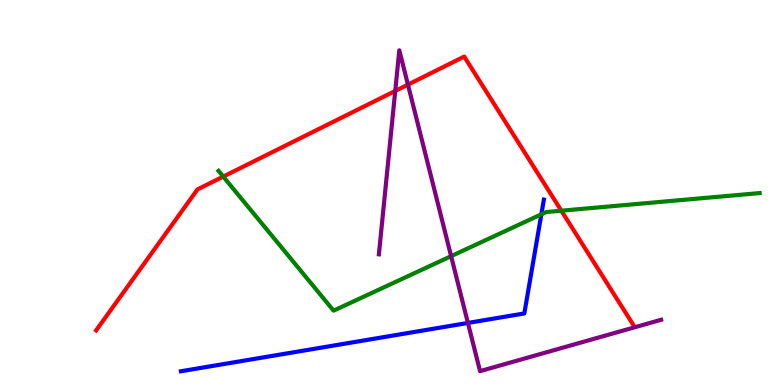[{'lines': ['blue', 'red'], 'intersections': []}, {'lines': ['green', 'red'], 'intersections': [{'x': 2.88, 'y': 5.41}, {'x': 7.24, 'y': 4.53}]}, {'lines': ['purple', 'red'], 'intersections': [{'x': 5.1, 'y': 7.64}, {'x': 5.26, 'y': 7.8}]}, {'lines': ['blue', 'green'], 'intersections': [{'x': 6.99, 'y': 4.43}]}, {'lines': ['blue', 'purple'], 'intersections': [{'x': 6.04, 'y': 1.61}]}, {'lines': ['green', 'purple'], 'intersections': [{'x': 5.82, 'y': 3.35}]}]